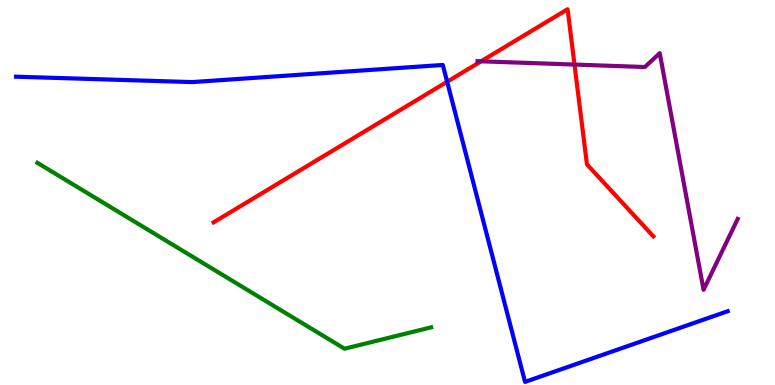[{'lines': ['blue', 'red'], 'intersections': [{'x': 5.77, 'y': 7.88}]}, {'lines': ['green', 'red'], 'intersections': []}, {'lines': ['purple', 'red'], 'intersections': [{'x': 6.21, 'y': 8.41}, {'x': 7.41, 'y': 8.32}]}, {'lines': ['blue', 'green'], 'intersections': []}, {'lines': ['blue', 'purple'], 'intersections': []}, {'lines': ['green', 'purple'], 'intersections': []}]